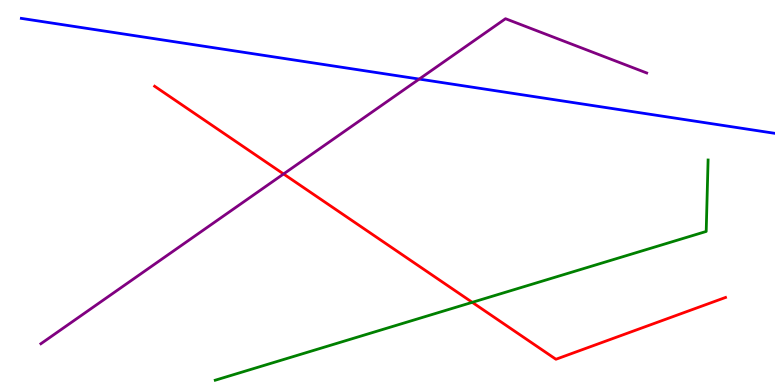[{'lines': ['blue', 'red'], 'intersections': []}, {'lines': ['green', 'red'], 'intersections': [{'x': 6.09, 'y': 2.15}]}, {'lines': ['purple', 'red'], 'intersections': [{'x': 3.66, 'y': 5.48}]}, {'lines': ['blue', 'green'], 'intersections': []}, {'lines': ['blue', 'purple'], 'intersections': [{'x': 5.41, 'y': 7.95}]}, {'lines': ['green', 'purple'], 'intersections': []}]